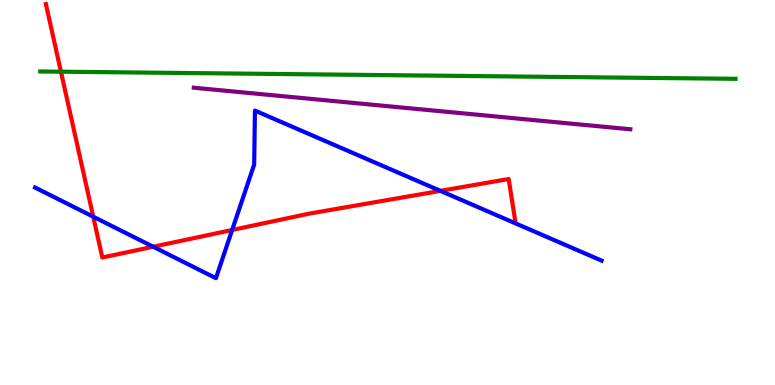[{'lines': ['blue', 'red'], 'intersections': [{'x': 1.2, 'y': 4.37}, {'x': 1.98, 'y': 3.59}, {'x': 3.0, 'y': 4.03}, {'x': 5.68, 'y': 5.04}]}, {'lines': ['green', 'red'], 'intersections': [{'x': 0.786, 'y': 8.14}]}, {'lines': ['purple', 'red'], 'intersections': []}, {'lines': ['blue', 'green'], 'intersections': []}, {'lines': ['blue', 'purple'], 'intersections': []}, {'lines': ['green', 'purple'], 'intersections': []}]